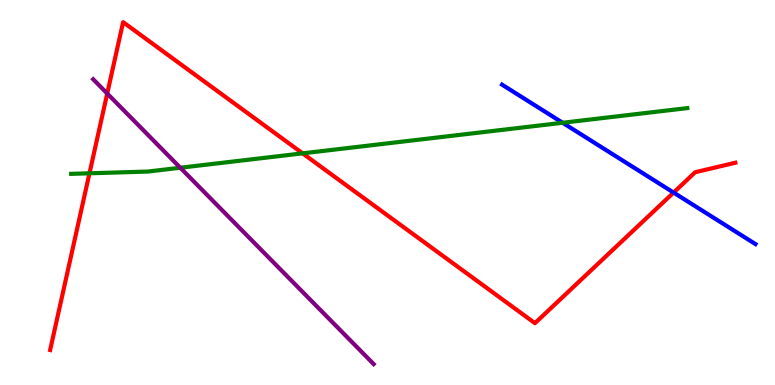[{'lines': ['blue', 'red'], 'intersections': [{'x': 8.69, 'y': 5.0}]}, {'lines': ['green', 'red'], 'intersections': [{'x': 1.15, 'y': 5.5}, {'x': 3.9, 'y': 6.02}]}, {'lines': ['purple', 'red'], 'intersections': [{'x': 1.38, 'y': 7.57}]}, {'lines': ['blue', 'green'], 'intersections': [{'x': 7.26, 'y': 6.81}]}, {'lines': ['blue', 'purple'], 'intersections': []}, {'lines': ['green', 'purple'], 'intersections': [{'x': 2.33, 'y': 5.64}]}]